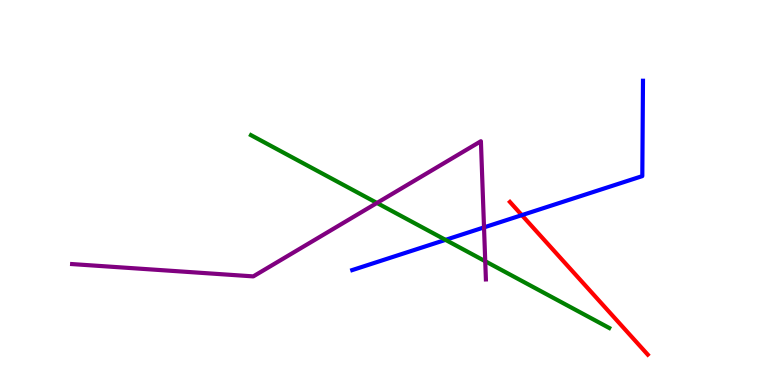[{'lines': ['blue', 'red'], 'intersections': [{'x': 6.73, 'y': 4.41}]}, {'lines': ['green', 'red'], 'intersections': []}, {'lines': ['purple', 'red'], 'intersections': []}, {'lines': ['blue', 'green'], 'intersections': [{'x': 5.75, 'y': 3.77}]}, {'lines': ['blue', 'purple'], 'intersections': [{'x': 6.25, 'y': 4.09}]}, {'lines': ['green', 'purple'], 'intersections': [{'x': 4.86, 'y': 4.73}, {'x': 6.26, 'y': 3.21}]}]